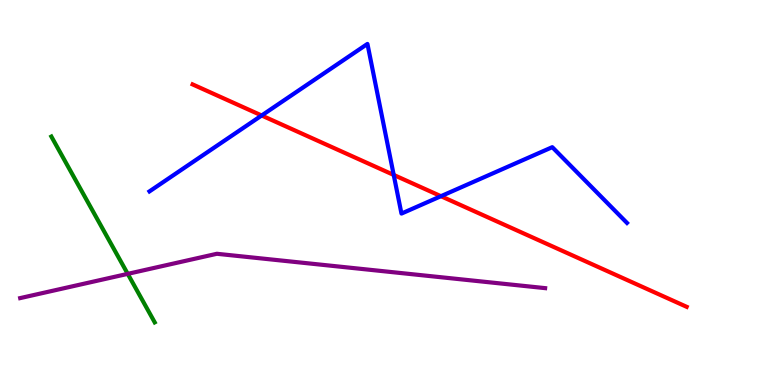[{'lines': ['blue', 'red'], 'intersections': [{'x': 3.38, 'y': 7.0}, {'x': 5.08, 'y': 5.46}, {'x': 5.69, 'y': 4.9}]}, {'lines': ['green', 'red'], 'intersections': []}, {'lines': ['purple', 'red'], 'intersections': []}, {'lines': ['blue', 'green'], 'intersections': []}, {'lines': ['blue', 'purple'], 'intersections': []}, {'lines': ['green', 'purple'], 'intersections': [{'x': 1.65, 'y': 2.89}]}]